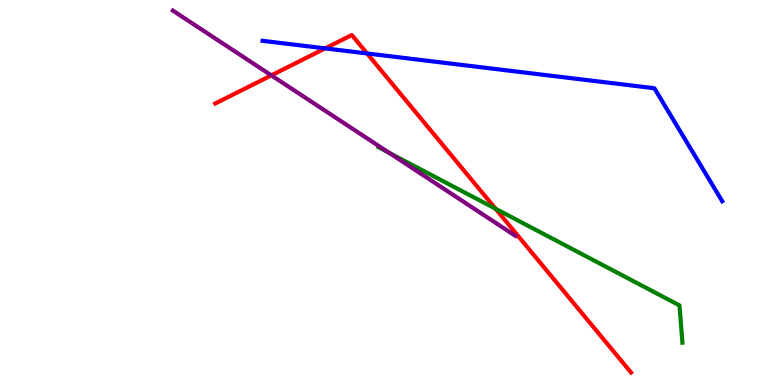[{'lines': ['blue', 'red'], 'intersections': [{'x': 4.2, 'y': 8.74}, {'x': 4.74, 'y': 8.61}]}, {'lines': ['green', 'red'], 'intersections': [{'x': 6.39, 'y': 4.58}]}, {'lines': ['purple', 'red'], 'intersections': [{'x': 3.5, 'y': 8.04}]}, {'lines': ['blue', 'green'], 'intersections': []}, {'lines': ['blue', 'purple'], 'intersections': []}, {'lines': ['green', 'purple'], 'intersections': [{'x': 5.02, 'y': 6.03}]}]